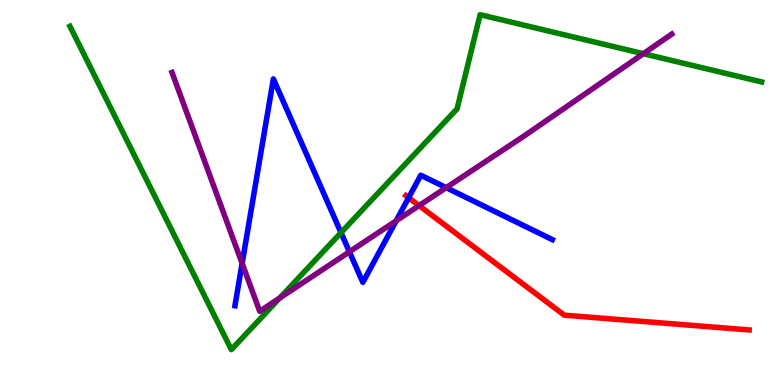[{'lines': ['blue', 'red'], 'intersections': [{'x': 5.27, 'y': 4.86}]}, {'lines': ['green', 'red'], 'intersections': []}, {'lines': ['purple', 'red'], 'intersections': [{'x': 5.41, 'y': 4.66}]}, {'lines': ['blue', 'green'], 'intersections': [{'x': 4.4, 'y': 3.96}]}, {'lines': ['blue', 'purple'], 'intersections': [{'x': 3.12, 'y': 3.16}, {'x': 4.51, 'y': 3.46}, {'x': 5.11, 'y': 4.26}, {'x': 5.76, 'y': 5.13}]}, {'lines': ['green', 'purple'], 'intersections': [{'x': 3.61, 'y': 2.26}, {'x': 8.3, 'y': 8.61}]}]